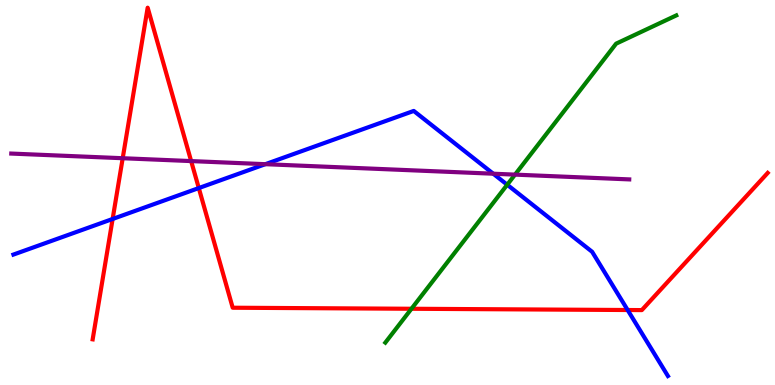[{'lines': ['blue', 'red'], 'intersections': [{'x': 1.45, 'y': 4.31}, {'x': 2.57, 'y': 5.12}, {'x': 8.1, 'y': 1.95}]}, {'lines': ['green', 'red'], 'intersections': [{'x': 5.31, 'y': 1.98}]}, {'lines': ['purple', 'red'], 'intersections': [{'x': 1.58, 'y': 5.89}, {'x': 2.47, 'y': 5.82}]}, {'lines': ['blue', 'green'], 'intersections': [{'x': 6.54, 'y': 5.2}]}, {'lines': ['blue', 'purple'], 'intersections': [{'x': 3.42, 'y': 5.74}, {'x': 6.36, 'y': 5.49}]}, {'lines': ['green', 'purple'], 'intersections': [{'x': 6.65, 'y': 5.46}]}]